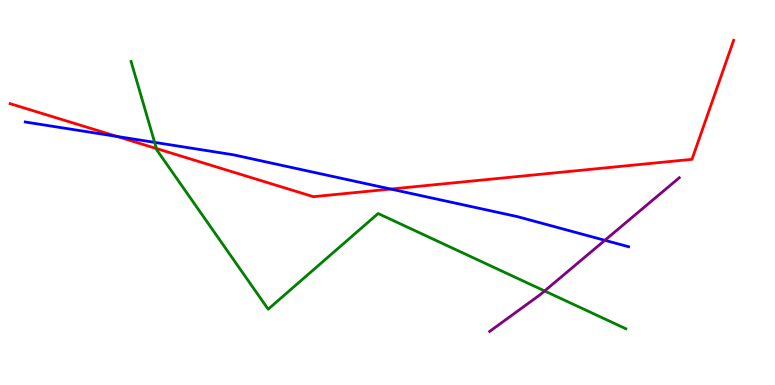[{'lines': ['blue', 'red'], 'intersections': [{'x': 1.51, 'y': 6.46}, {'x': 5.04, 'y': 5.09}]}, {'lines': ['green', 'red'], 'intersections': [{'x': 2.02, 'y': 6.14}]}, {'lines': ['purple', 'red'], 'intersections': []}, {'lines': ['blue', 'green'], 'intersections': [{'x': 2.0, 'y': 6.3}]}, {'lines': ['blue', 'purple'], 'intersections': [{'x': 7.8, 'y': 3.76}]}, {'lines': ['green', 'purple'], 'intersections': [{'x': 7.03, 'y': 2.44}]}]